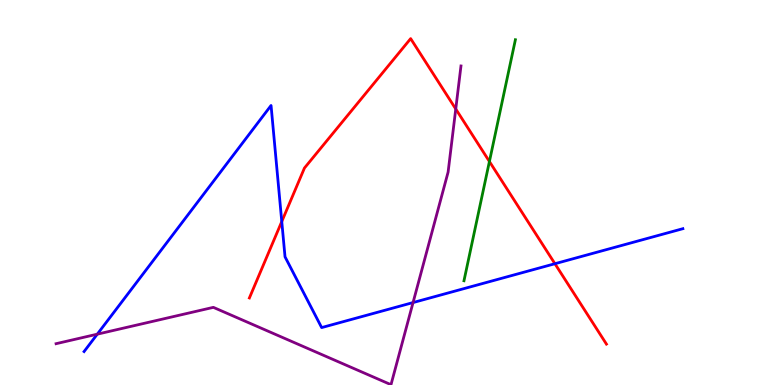[{'lines': ['blue', 'red'], 'intersections': [{'x': 3.64, 'y': 4.25}, {'x': 7.16, 'y': 3.15}]}, {'lines': ['green', 'red'], 'intersections': [{'x': 6.32, 'y': 5.81}]}, {'lines': ['purple', 'red'], 'intersections': [{'x': 5.88, 'y': 7.17}]}, {'lines': ['blue', 'green'], 'intersections': []}, {'lines': ['blue', 'purple'], 'intersections': [{'x': 1.26, 'y': 1.32}, {'x': 5.33, 'y': 2.14}]}, {'lines': ['green', 'purple'], 'intersections': []}]